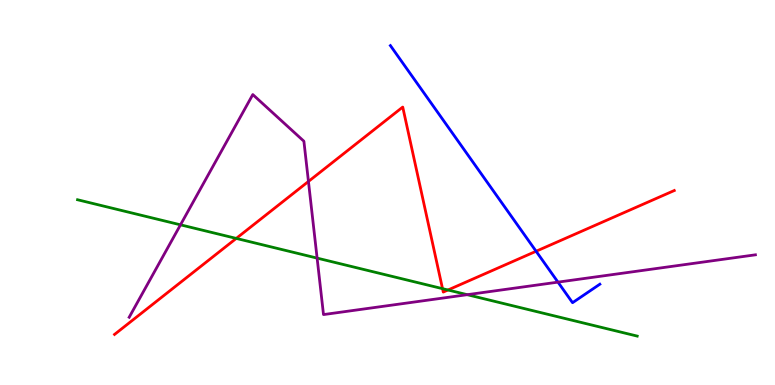[{'lines': ['blue', 'red'], 'intersections': [{'x': 6.92, 'y': 3.47}]}, {'lines': ['green', 'red'], 'intersections': [{'x': 3.05, 'y': 3.81}, {'x': 5.71, 'y': 2.5}, {'x': 5.78, 'y': 2.47}]}, {'lines': ['purple', 'red'], 'intersections': [{'x': 3.98, 'y': 5.29}]}, {'lines': ['blue', 'green'], 'intersections': []}, {'lines': ['blue', 'purple'], 'intersections': [{'x': 7.2, 'y': 2.67}]}, {'lines': ['green', 'purple'], 'intersections': [{'x': 2.33, 'y': 4.16}, {'x': 4.09, 'y': 3.3}, {'x': 6.03, 'y': 2.35}]}]